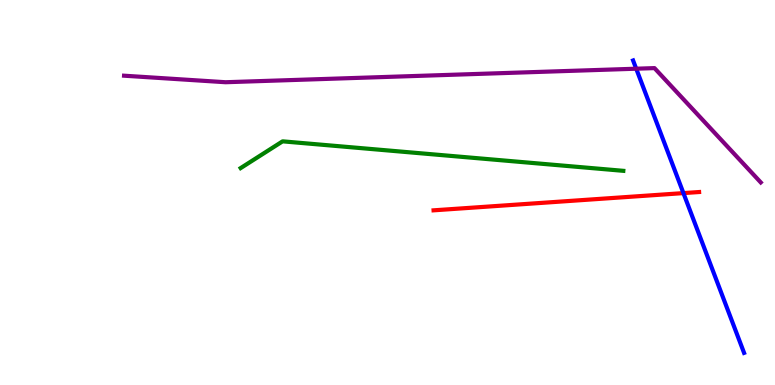[{'lines': ['blue', 'red'], 'intersections': [{'x': 8.82, 'y': 4.98}]}, {'lines': ['green', 'red'], 'intersections': []}, {'lines': ['purple', 'red'], 'intersections': []}, {'lines': ['blue', 'green'], 'intersections': []}, {'lines': ['blue', 'purple'], 'intersections': [{'x': 8.21, 'y': 8.22}]}, {'lines': ['green', 'purple'], 'intersections': []}]